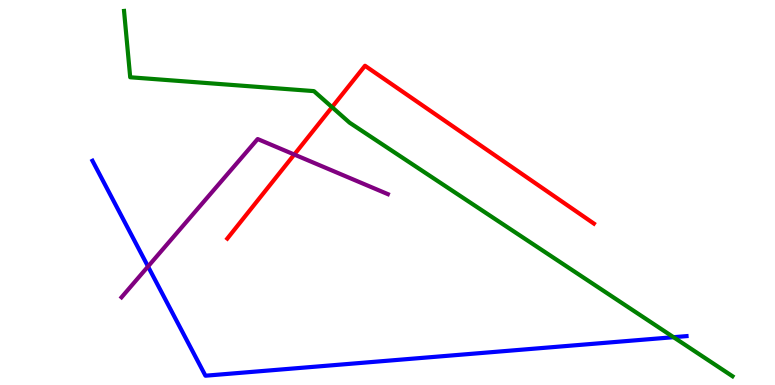[{'lines': ['blue', 'red'], 'intersections': []}, {'lines': ['green', 'red'], 'intersections': [{'x': 4.28, 'y': 7.22}]}, {'lines': ['purple', 'red'], 'intersections': [{'x': 3.8, 'y': 5.99}]}, {'lines': ['blue', 'green'], 'intersections': [{'x': 8.69, 'y': 1.24}]}, {'lines': ['blue', 'purple'], 'intersections': [{'x': 1.91, 'y': 3.08}]}, {'lines': ['green', 'purple'], 'intersections': []}]